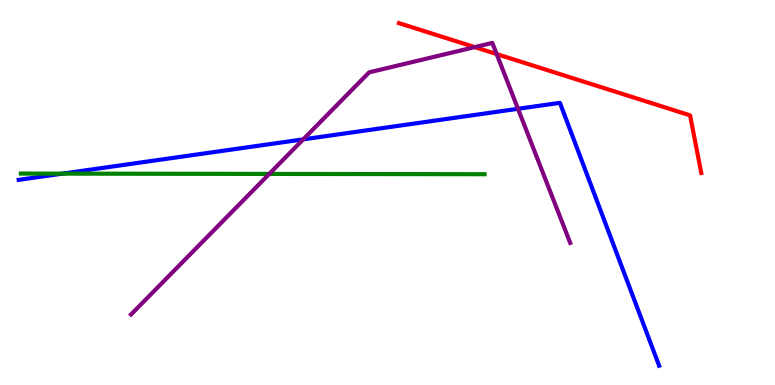[{'lines': ['blue', 'red'], 'intersections': []}, {'lines': ['green', 'red'], 'intersections': []}, {'lines': ['purple', 'red'], 'intersections': [{'x': 6.13, 'y': 8.78}, {'x': 6.41, 'y': 8.6}]}, {'lines': ['blue', 'green'], 'intersections': [{'x': 0.806, 'y': 5.49}]}, {'lines': ['blue', 'purple'], 'intersections': [{'x': 3.91, 'y': 6.38}, {'x': 6.68, 'y': 7.17}]}, {'lines': ['green', 'purple'], 'intersections': [{'x': 3.47, 'y': 5.48}]}]